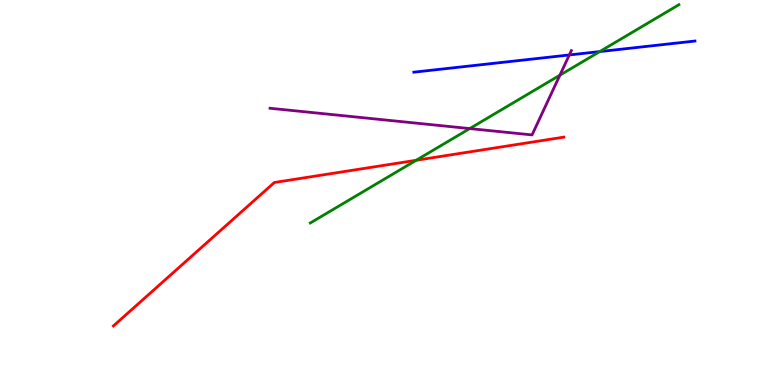[{'lines': ['blue', 'red'], 'intersections': []}, {'lines': ['green', 'red'], 'intersections': [{'x': 5.37, 'y': 5.84}]}, {'lines': ['purple', 'red'], 'intersections': []}, {'lines': ['blue', 'green'], 'intersections': [{'x': 7.74, 'y': 8.66}]}, {'lines': ['blue', 'purple'], 'intersections': [{'x': 7.35, 'y': 8.57}]}, {'lines': ['green', 'purple'], 'intersections': [{'x': 6.06, 'y': 6.66}, {'x': 7.22, 'y': 8.05}]}]